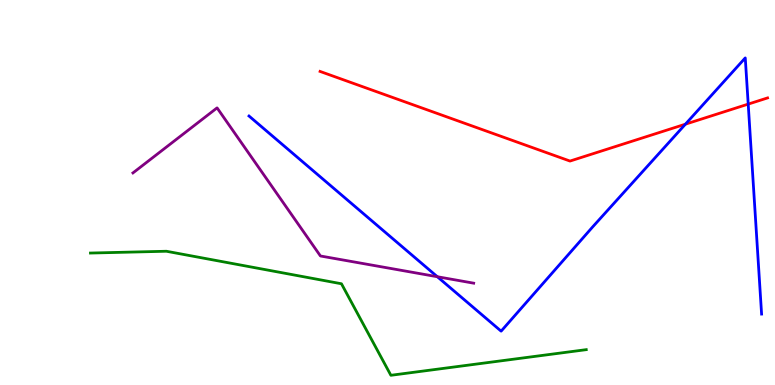[{'lines': ['blue', 'red'], 'intersections': [{'x': 8.84, 'y': 6.77}, {'x': 9.65, 'y': 7.3}]}, {'lines': ['green', 'red'], 'intersections': []}, {'lines': ['purple', 'red'], 'intersections': []}, {'lines': ['blue', 'green'], 'intersections': []}, {'lines': ['blue', 'purple'], 'intersections': [{'x': 5.64, 'y': 2.81}]}, {'lines': ['green', 'purple'], 'intersections': []}]